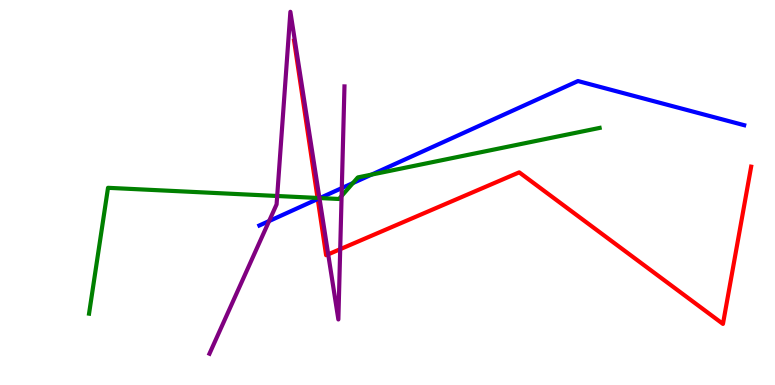[{'lines': ['blue', 'red'], 'intersections': [{'x': 4.1, 'y': 4.83}]}, {'lines': ['green', 'red'], 'intersections': [{'x': 4.1, 'y': 4.86}]}, {'lines': ['purple', 'red'], 'intersections': [{'x': 4.23, 'y': 3.39}, {'x': 4.39, 'y': 3.53}]}, {'lines': ['blue', 'green'], 'intersections': [{'x': 4.13, 'y': 4.86}, {'x': 4.55, 'y': 5.24}, {'x': 4.8, 'y': 5.47}]}, {'lines': ['blue', 'purple'], 'intersections': [{'x': 3.47, 'y': 4.26}, {'x': 4.12, 'y': 4.85}, {'x': 4.41, 'y': 5.11}]}, {'lines': ['green', 'purple'], 'intersections': [{'x': 3.58, 'y': 4.91}, {'x': 4.12, 'y': 4.86}, {'x': 4.41, 'y': 4.91}]}]